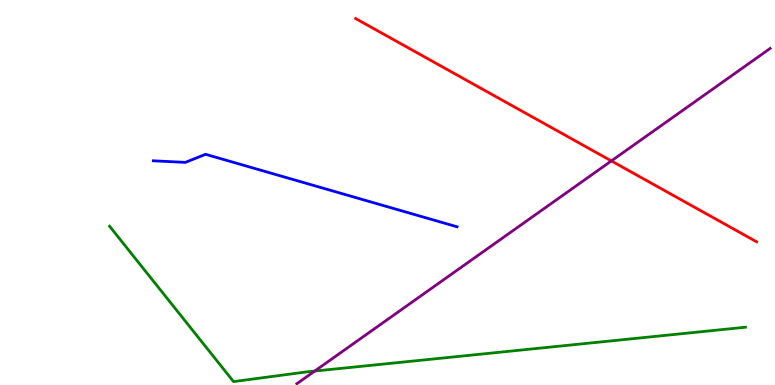[{'lines': ['blue', 'red'], 'intersections': []}, {'lines': ['green', 'red'], 'intersections': []}, {'lines': ['purple', 'red'], 'intersections': [{'x': 7.89, 'y': 5.82}]}, {'lines': ['blue', 'green'], 'intersections': []}, {'lines': ['blue', 'purple'], 'intersections': []}, {'lines': ['green', 'purple'], 'intersections': [{'x': 4.06, 'y': 0.362}]}]